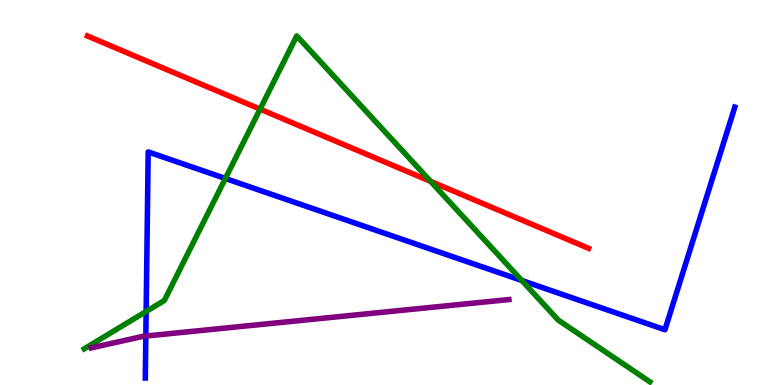[{'lines': ['blue', 'red'], 'intersections': []}, {'lines': ['green', 'red'], 'intersections': [{'x': 3.36, 'y': 7.17}, {'x': 5.56, 'y': 5.29}]}, {'lines': ['purple', 'red'], 'intersections': []}, {'lines': ['blue', 'green'], 'intersections': [{'x': 1.89, 'y': 1.91}, {'x': 2.91, 'y': 5.36}, {'x': 6.73, 'y': 2.71}]}, {'lines': ['blue', 'purple'], 'intersections': [{'x': 1.88, 'y': 1.27}]}, {'lines': ['green', 'purple'], 'intersections': []}]